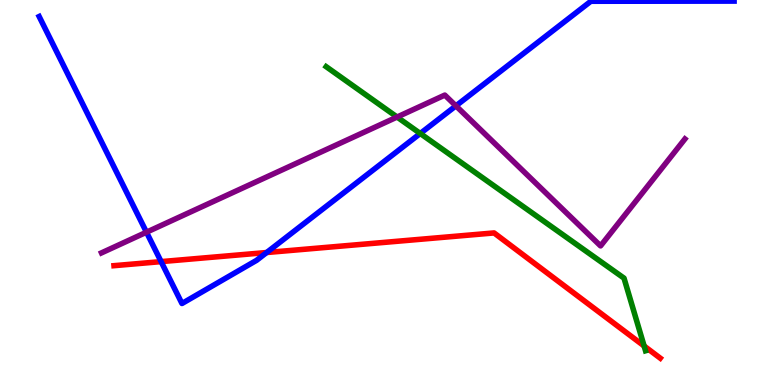[{'lines': ['blue', 'red'], 'intersections': [{'x': 2.08, 'y': 3.2}, {'x': 3.44, 'y': 3.44}]}, {'lines': ['green', 'red'], 'intersections': [{'x': 8.31, 'y': 1.01}]}, {'lines': ['purple', 'red'], 'intersections': []}, {'lines': ['blue', 'green'], 'intersections': [{'x': 5.42, 'y': 6.53}]}, {'lines': ['blue', 'purple'], 'intersections': [{'x': 1.89, 'y': 3.97}, {'x': 5.88, 'y': 7.25}]}, {'lines': ['green', 'purple'], 'intersections': [{'x': 5.12, 'y': 6.96}]}]